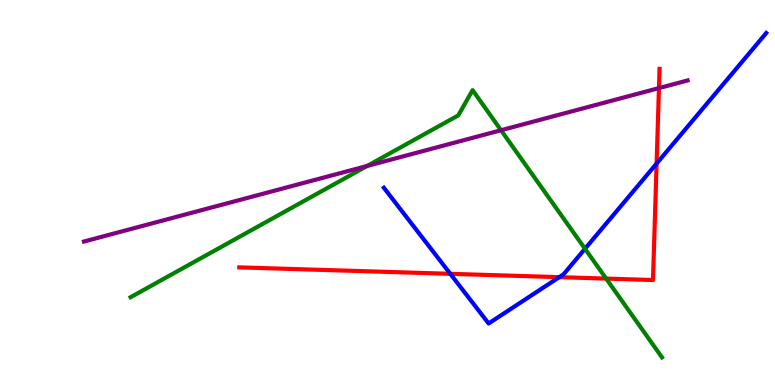[{'lines': ['blue', 'red'], 'intersections': [{'x': 5.81, 'y': 2.89}, {'x': 7.22, 'y': 2.8}, {'x': 8.47, 'y': 5.75}]}, {'lines': ['green', 'red'], 'intersections': [{'x': 7.82, 'y': 2.76}]}, {'lines': ['purple', 'red'], 'intersections': [{'x': 8.5, 'y': 7.71}]}, {'lines': ['blue', 'green'], 'intersections': [{'x': 7.55, 'y': 3.54}]}, {'lines': ['blue', 'purple'], 'intersections': []}, {'lines': ['green', 'purple'], 'intersections': [{'x': 4.74, 'y': 5.69}, {'x': 6.46, 'y': 6.62}]}]